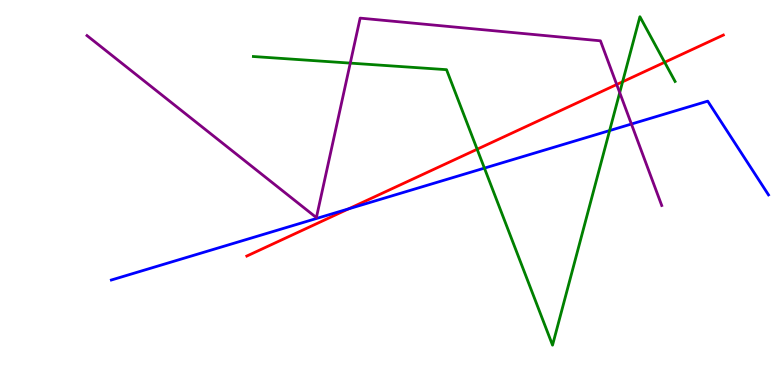[{'lines': ['blue', 'red'], 'intersections': [{'x': 4.5, 'y': 4.57}]}, {'lines': ['green', 'red'], 'intersections': [{'x': 6.16, 'y': 6.12}, {'x': 8.03, 'y': 7.88}, {'x': 8.58, 'y': 8.38}]}, {'lines': ['purple', 'red'], 'intersections': [{'x': 7.96, 'y': 7.8}]}, {'lines': ['blue', 'green'], 'intersections': [{'x': 6.25, 'y': 5.63}, {'x': 7.87, 'y': 6.61}]}, {'lines': ['blue', 'purple'], 'intersections': [{'x': 8.15, 'y': 6.78}]}, {'lines': ['green', 'purple'], 'intersections': [{'x': 4.52, 'y': 8.36}, {'x': 8.0, 'y': 7.59}]}]